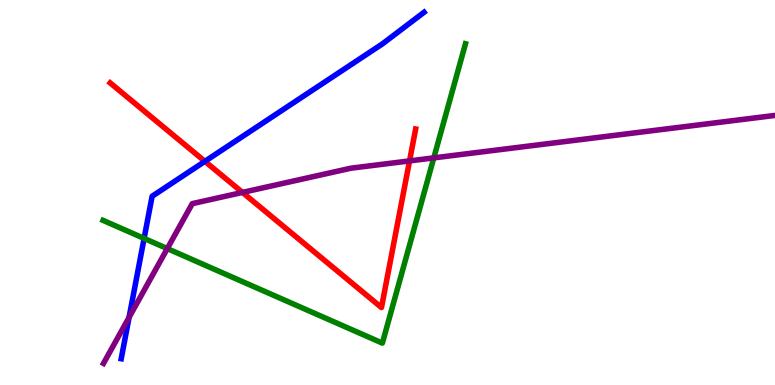[{'lines': ['blue', 'red'], 'intersections': [{'x': 2.64, 'y': 5.81}]}, {'lines': ['green', 'red'], 'intersections': []}, {'lines': ['purple', 'red'], 'intersections': [{'x': 3.13, 'y': 5.0}, {'x': 5.28, 'y': 5.82}]}, {'lines': ['blue', 'green'], 'intersections': [{'x': 1.86, 'y': 3.81}]}, {'lines': ['blue', 'purple'], 'intersections': [{'x': 1.67, 'y': 1.76}]}, {'lines': ['green', 'purple'], 'intersections': [{'x': 2.16, 'y': 3.54}, {'x': 5.6, 'y': 5.9}]}]